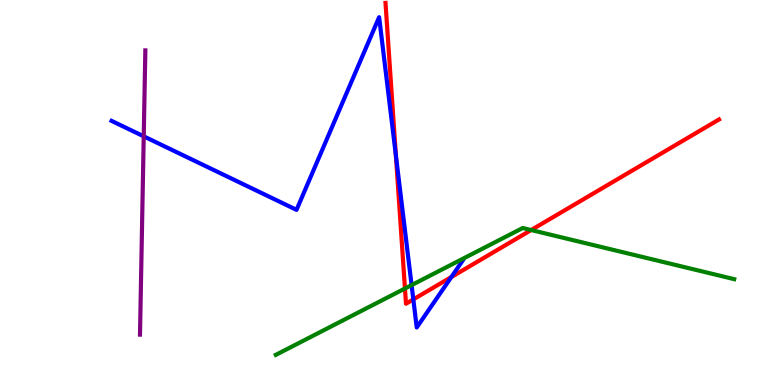[{'lines': ['blue', 'red'], 'intersections': [{'x': 5.11, 'y': 5.96}, {'x': 5.33, 'y': 2.22}, {'x': 5.82, 'y': 2.8}]}, {'lines': ['green', 'red'], 'intersections': [{'x': 5.23, 'y': 2.51}, {'x': 6.85, 'y': 4.03}]}, {'lines': ['purple', 'red'], 'intersections': []}, {'lines': ['blue', 'green'], 'intersections': [{'x': 5.31, 'y': 2.59}]}, {'lines': ['blue', 'purple'], 'intersections': [{'x': 1.85, 'y': 6.46}]}, {'lines': ['green', 'purple'], 'intersections': []}]